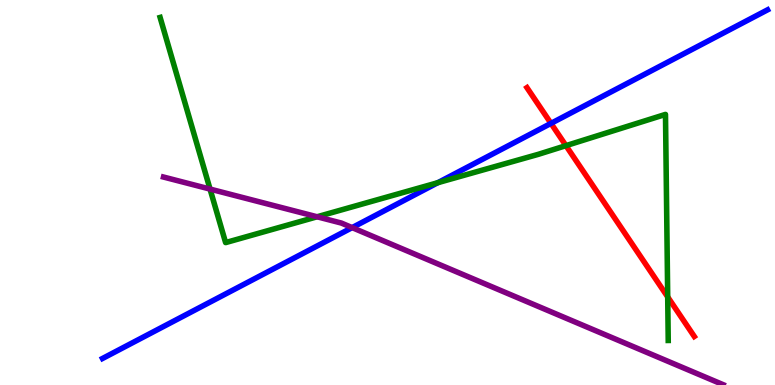[{'lines': ['blue', 'red'], 'intersections': [{'x': 7.11, 'y': 6.8}]}, {'lines': ['green', 'red'], 'intersections': [{'x': 7.3, 'y': 6.22}, {'x': 8.62, 'y': 2.29}]}, {'lines': ['purple', 'red'], 'intersections': []}, {'lines': ['blue', 'green'], 'intersections': [{'x': 5.65, 'y': 5.25}]}, {'lines': ['blue', 'purple'], 'intersections': [{'x': 4.54, 'y': 4.09}]}, {'lines': ['green', 'purple'], 'intersections': [{'x': 2.71, 'y': 5.09}, {'x': 4.09, 'y': 4.37}]}]